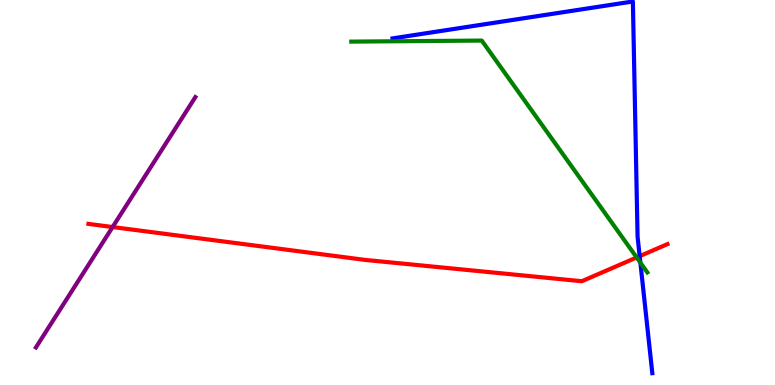[{'lines': ['blue', 'red'], 'intersections': [{'x': 8.25, 'y': 3.35}]}, {'lines': ['green', 'red'], 'intersections': [{'x': 8.22, 'y': 3.31}]}, {'lines': ['purple', 'red'], 'intersections': [{'x': 1.45, 'y': 4.1}]}, {'lines': ['blue', 'green'], 'intersections': [{'x': 8.26, 'y': 3.18}]}, {'lines': ['blue', 'purple'], 'intersections': []}, {'lines': ['green', 'purple'], 'intersections': []}]